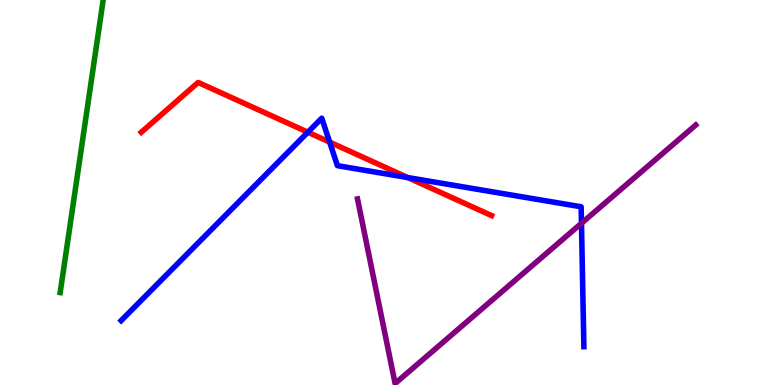[{'lines': ['blue', 'red'], 'intersections': [{'x': 3.97, 'y': 6.57}, {'x': 4.25, 'y': 6.31}, {'x': 5.26, 'y': 5.39}]}, {'lines': ['green', 'red'], 'intersections': []}, {'lines': ['purple', 'red'], 'intersections': []}, {'lines': ['blue', 'green'], 'intersections': []}, {'lines': ['blue', 'purple'], 'intersections': [{'x': 7.5, 'y': 4.2}]}, {'lines': ['green', 'purple'], 'intersections': []}]